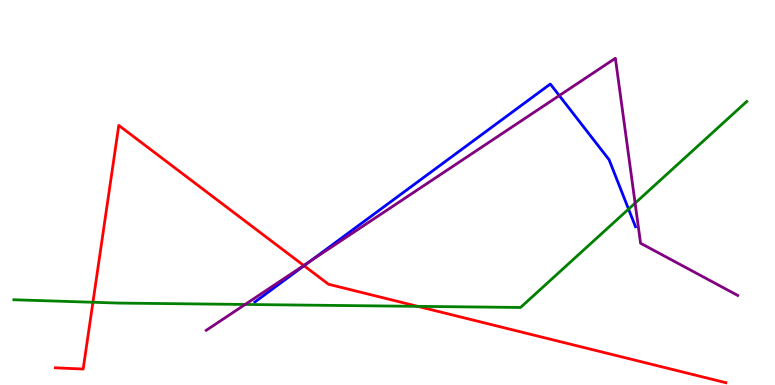[{'lines': ['blue', 'red'], 'intersections': [{'x': 3.92, 'y': 3.1}]}, {'lines': ['green', 'red'], 'intersections': [{'x': 1.2, 'y': 2.15}, {'x': 5.39, 'y': 2.04}]}, {'lines': ['purple', 'red'], 'intersections': [{'x': 3.92, 'y': 3.1}]}, {'lines': ['blue', 'green'], 'intersections': [{'x': 8.11, 'y': 4.57}]}, {'lines': ['blue', 'purple'], 'intersections': [{'x': 4.0, 'y': 3.21}, {'x': 7.22, 'y': 7.52}]}, {'lines': ['green', 'purple'], 'intersections': [{'x': 3.16, 'y': 2.09}, {'x': 8.19, 'y': 4.72}]}]